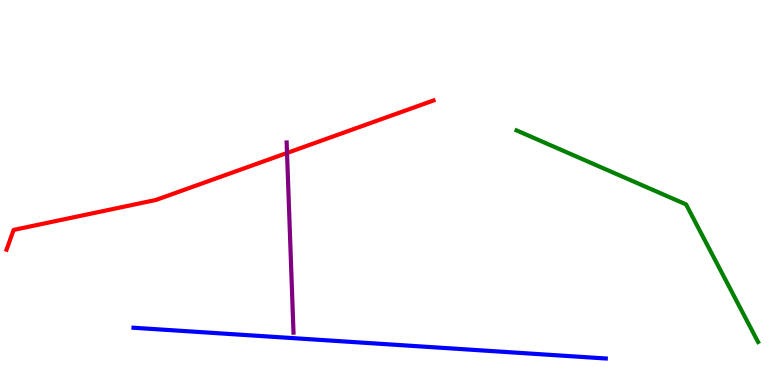[{'lines': ['blue', 'red'], 'intersections': []}, {'lines': ['green', 'red'], 'intersections': []}, {'lines': ['purple', 'red'], 'intersections': [{'x': 3.7, 'y': 6.03}]}, {'lines': ['blue', 'green'], 'intersections': []}, {'lines': ['blue', 'purple'], 'intersections': []}, {'lines': ['green', 'purple'], 'intersections': []}]